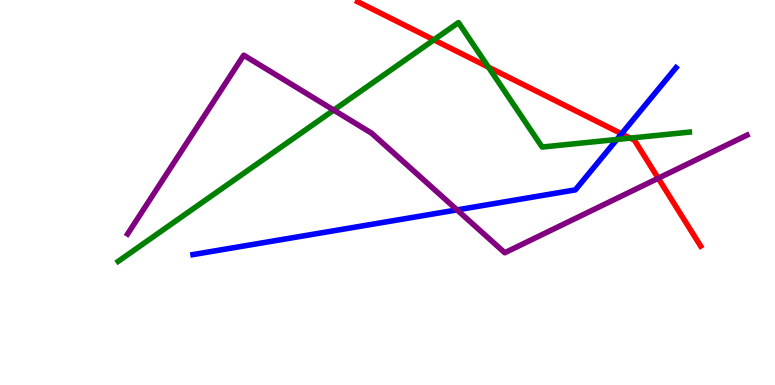[{'lines': ['blue', 'red'], 'intersections': [{'x': 8.02, 'y': 6.53}]}, {'lines': ['green', 'red'], 'intersections': [{'x': 5.6, 'y': 8.96}, {'x': 6.3, 'y': 8.26}, {'x': 8.13, 'y': 6.41}]}, {'lines': ['purple', 'red'], 'intersections': [{'x': 8.49, 'y': 5.37}]}, {'lines': ['blue', 'green'], 'intersections': [{'x': 7.96, 'y': 6.38}]}, {'lines': ['blue', 'purple'], 'intersections': [{'x': 5.9, 'y': 4.55}]}, {'lines': ['green', 'purple'], 'intersections': [{'x': 4.31, 'y': 7.14}]}]